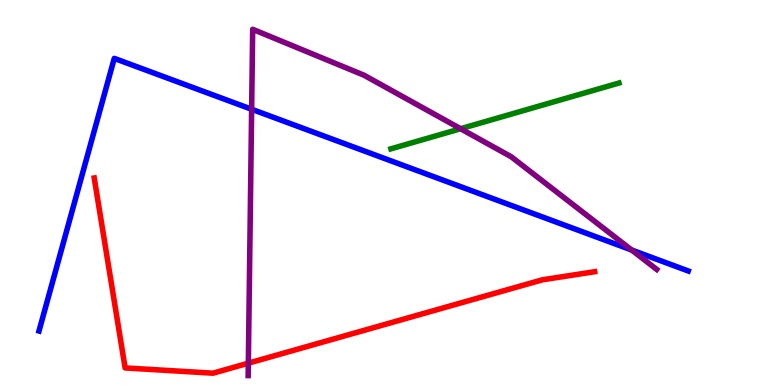[{'lines': ['blue', 'red'], 'intersections': []}, {'lines': ['green', 'red'], 'intersections': []}, {'lines': ['purple', 'red'], 'intersections': [{'x': 3.2, 'y': 0.567}]}, {'lines': ['blue', 'green'], 'intersections': []}, {'lines': ['blue', 'purple'], 'intersections': [{'x': 3.25, 'y': 7.16}, {'x': 8.15, 'y': 3.51}]}, {'lines': ['green', 'purple'], 'intersections': [{'x': 5.94, 'y': 6.66}]}]